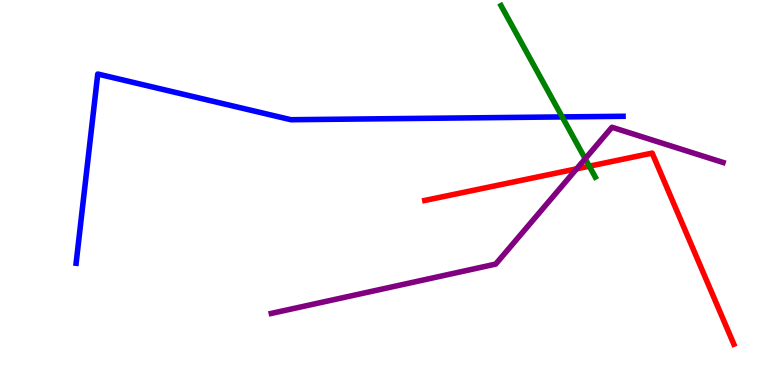[{'lines': ['blue', 'red'], 'intersections': []}, {'lines': ['green', 'red'], 'intersections': [{'x': 7.6, 'y': 5.68}]}, {'lines': ['purple', 'red'], 'intersections': [{'x': 7.44, 'y': 5.61}]}, {'lines': ['blue', 'green'], 'intersections': [{'x': 7.25, 'y': 6.96}]}, {'lines': ['blue', 'purple'], 'intersections': []}, {'lines': ['green', 'purple'], 'intersections': [{'x': 7.55, 'y': 5.88}]}]